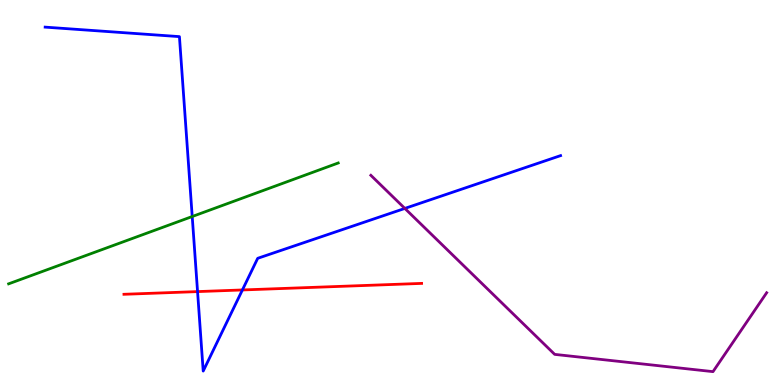[{'lines': ['blue', 'red'], 'intersections': [{'x': 2.55, 'y': 2.43}, {'x': 3.13, 'y': 2.47}]}, {'lines': ['green', 'red'], 'intersections': []}, {'lines': ['purple', 'red'], 'intersections': []}, {'lines': ['blue', 'green'], 'intersections': [{'x': 2.48, 'y': 4.38}]}, {'lines': ['blue', 'purple'], 'intersections': [{'x': 5.22, 'y': 4.59}]}, {'lines': ['green', 'purple'], 'intersections': []}]